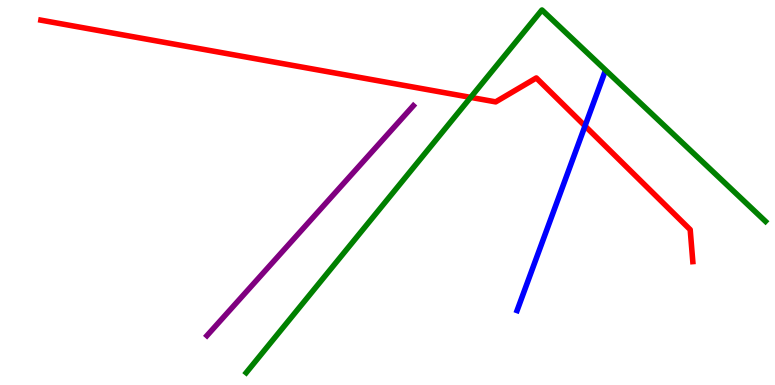[{'lines': ['blue', 'red'], 'intersections': [{'x': 7.55, 'y': 6.73}]}, {'lines': ['green', 'red'], 'intersections': [{'x': 6.07, 'y': 7.47}]}, {'lines': ['purple', 'red'], 'intersections': []}, {'lines': ['blue', 'green'], 'intersections': []}, {'lines': ['blue', 'purple'], 'intersections': []}, {'lines': ['green', 'purple'], 'intersections': []}]